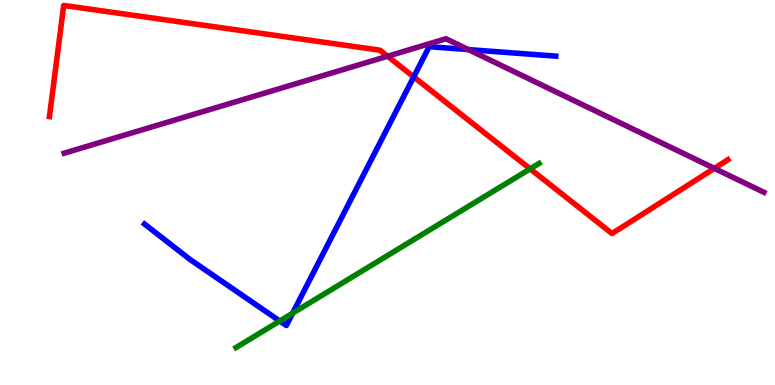[{'lines': ['blue', 'red'], 'intersections': [{'x': 5.34, 'y': 8.0}]}, {'lines': ['green', 'red'], 'intersections': [{'x': 6.84, 'y': 5.61}]}, {'lines': ['purple', 'red'], 'intersections': [{'x': 5.0, 'y': 8.54}, {'x': 9.22, 'y': 5.63}]}, {'lines': ['blue', 'green'], 'intersections': [{'x': 3.61, 'y': 1.66}, {'x': 3.78, 'y': 1.87}]}, {'lines': ['blue', 'purple'], 'intersections': [{'x': 6.04, 'y': 8.71}]}, {'lines': ['green', 'purple'], 'intersections': []}]